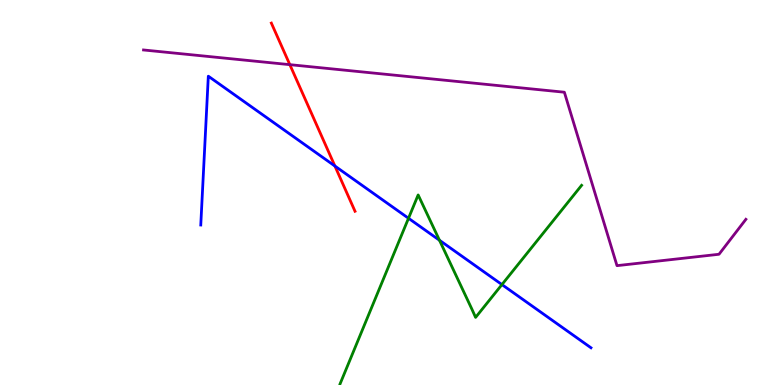[{'lines': ['blue', 'red'], 'intersections': [{'x': 4.32, 'y': 5.69}]}, {'lines': ['green', 'red'], 'intersections': []}, {'lines': ['purple', 'red'], 'intersections': [{'x': 3.74, 'y': 8.32}]}, {'lines': ['blue', 'green'], 'intersections': [{'x': 5.27, 'y': 4.33}, {'x': 5.67, 'y': 3.76}, {'x': 6.48, 'y': 2.61}]}, {'lines': ['blue', 'purple'], 'intersections': []}, {'lines': ['green', 'purple'], 'intersections': []}]